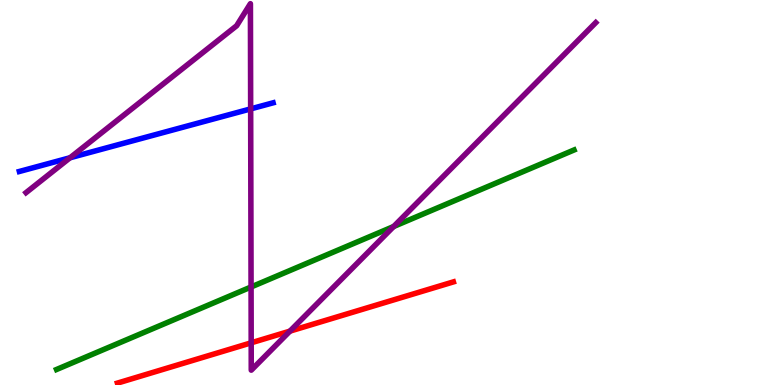[{'lines': ['blue', 'red'], 'intersections': []}, {'lines': ['green', 'red'], 'intersections': []}, {'lines': ['purple', 'red'], 'intersections': [{'x': 3.24, 'y': 1.1}, {'x': 3.74, 'y': 1.4}]}, {'lines': ['blue', 'green'], 'intersections': []}, {'lines': ['blue', 'purple'], 'intersections': [{'x': 0.904, 'y': 5.9}, {'x': 3.23, 'y': 7.17}]}, {'lines': ['green', 'purple'], 'intersections': [{'x': 3.24, 'y': 2.55}, {'x': 5.08, 'y': 4.12}]}]